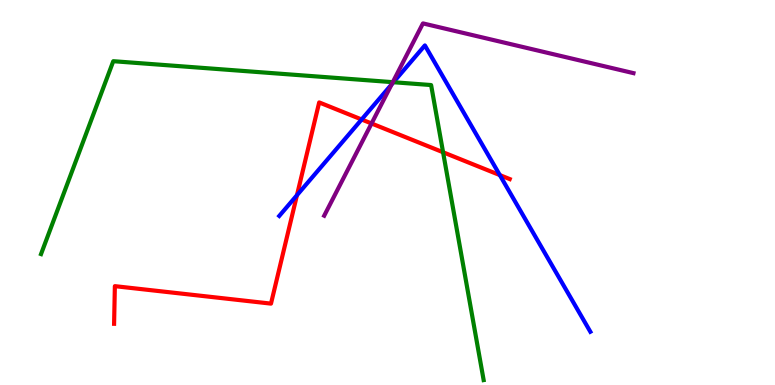[{'lines': ['blue', 'red'], 'intersections': [{'x': 3.83, 'y': 4.93}, {'x': 4.67, 'y': 6.9}, {'x': 6.45, 'y': 5.45}]}, {'lines': ['green', 'red'], 'intersections': [{'x': 5.72, 'y': 6.05}]}, {'lines': ['purple', 'red'], 'intersections': [{'x': 4.79, 'y': 6.79}]}, {'lines': ['blue', 'green'], 'intersections': [{'x': 5.08, 'y': 7.86}]}, {'lines': ['blue', 'purple'], 'intersections': [{'x': 5.05, 'y': 7.81}]}, {'lines': ['green', 'purple'], 'intersections': [{'x': 5.07, 'y': 7.87}]}]